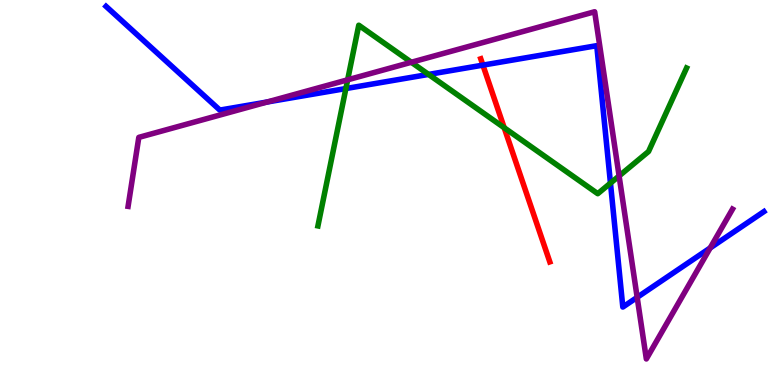[{'lines': ['blue', 'red'], 'intersections': [{'x': 6.23, 'y': 8.31}]}, {'lines': ['green', 'red'], 'intersections': [{'x': 6.51, 'y': 6.68}]}, {'lines': ['purple', 'red'], 'intersections': []}, {'lines': ['blue', 'green'], 'intersections': [{'x': 4.46, 'y': 7.7}, {'x': 5.53, 'y': 8.07}, {'x': 7.88, 'y': 5.24}]}, {'lines': ['blue', 'purple'], 'intersections': [{'x': 3.45, 'y': 7.35}, {'x': 8.22, 'y': 2.28}, {'x': 9.16, 'y': 3.56}]}, {'lines': ['green', 'purple'], 'intersections': [{'x': 4.49, 'y': 7.93}, {'x': 5.31, 'y': 8.38}, {'x': 7.99, 'y': 5.43}]}]